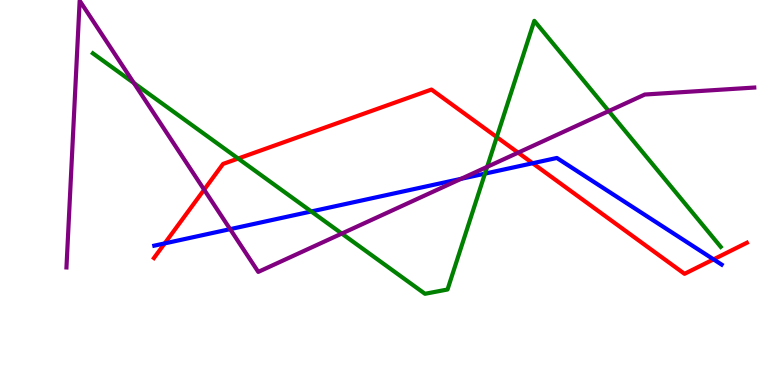[{'lines': ['blue', 'red'], 'intersections': [{'x': 2.13, 'y': 3.68}, {'x': 6.87, 'y': 5.76}, {'x': 9.21, 'y': 3.26}]}, {'lines': ['green', 'red'], 'intersections': [{'x': 3.07, 'y': 5.88}, {'x': 6.41, 'y': 6.44}]}, {'lines': ['purple', 'red'], 'intersections': [{'x': 2.63, 'y': 5.07}, {'x': 6.69, 'y': 6.04}]}, {'lines': ['blue', 'green'], 'intersections': [{'x': 4.02, 'y': 4.51}, {'x': 6.26, 'y': 5.49}]}, {'lines': ['blue', 'purple'], 'intersections': [{'x': 2.97, 'y': 4.05}, {'x': 5.95, 'y': 5.35}]}, {'lines': ['green', 'purple'], 'intersections': [{'x': 1.73, 'y': 7.84}, {'x': 4.41, 'y': 3.93}, {'x': 6.29, 'y': 5.67}, {'x': 7.85, 'y': 7.11}]}]